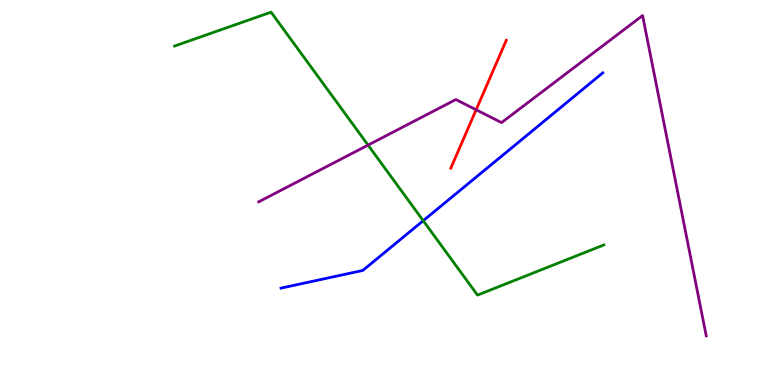[{'lines': ['blue', 'red'], 'intersections': []}, {'lines': ['green', 'red'], 'intersections': []}, {'lines': ['purple', 'red'], 'intersections': [{'x': 6.14, 'y': 7.15}]}, {'lines': ['blue', 'green'], 'intersections': [{'x': 5.46, 'y': 4.27}]}, {'lines': ['blue', 'purple'], 'intersections': []}, {'lines': ['green', 'purple'], 'intersections': [{'x': 4.75, 'y': 6.23}]}]